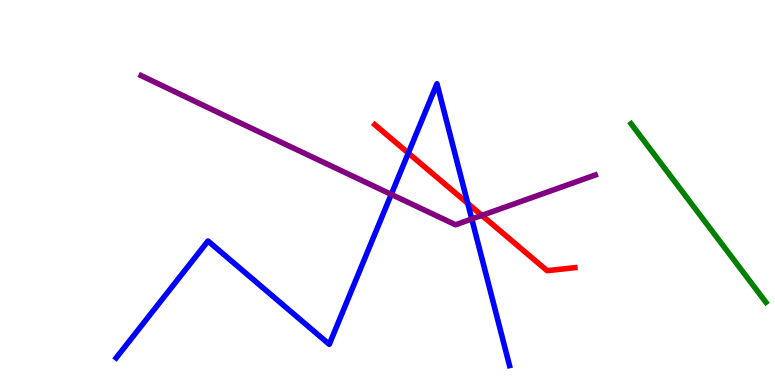[{'lines': ['blue', 'red'], 'intersections': [{'x': 5.27, 'y': 6.02}, {'x': 6.04, 'y': 4.72}]}, {'lines': ['green', 'red'], 'intersections': []}, {'lines': ['purple', 'red'], 'intersections': [{'x': 6.22, 'y': 4.41}]}, {'lines': ['blue', 'green'], 'intersections': []}, {'lines': ['blue', 'purple'], 'intersections': [{'x': 5.05, 'y': 4.95}, {'x': 6.09, 'y': 4.31}]}, {'lines': ['green', 'purple'], 'intersections': []}]